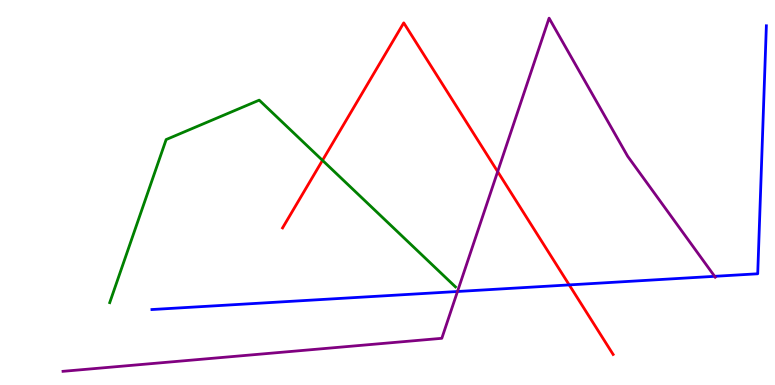[{'lines': ['blue', 'red'], 'intersections': [{'x': 7.34, 'y': 2.6}]}, {'lines': ['green', 'red'], 'intersections': [{'x': 4.16, 'y': 5.83}]}, {'lines': ['purple', 'red'], 'intersections': [{'x': 6.42, 'y': 5.54}]}, {'lines': ['blue', 'green'], 'intersections': []}, {'lines': ['blue', 'purple'], 'intersections': [{'x': 5.9, 'y': 2.43}, {'x': 9.22, 'y': 2.82}]}, {'lines': ['green', 'purple'], 'intersections': []}]